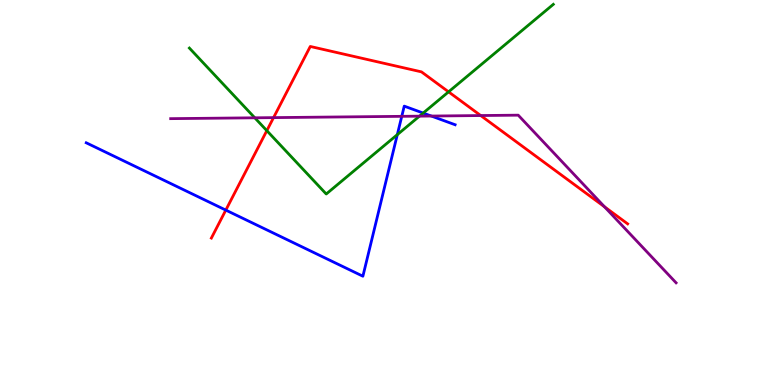[{'lines': ['blue', 'red'], 'intersections': [{'x': 2.91, 'y': 4.54}]}, {'lines': ['green', 'red'], 'intersections': [{'x': 3.44, 'y': 6.61}, {'x': 5.79, 'y': 7.61}]}, {'lines': ['purple', 'red'], 'intersections': [{'x': 3.53, 'y': 6.94}, {'x': 6.2, 'y': 7.0}, {'x': 7.8, 'y': 4.63}]}, {'lines': ['blue', 'green'], 'intersections': [{'x': 5.13, 'y': 6.5}, {'x': 5.46, 'y': 7.06}]}, {'lines': ['blue', 'purple'], 'intersections': [{'x': 5.18, 'y': 6.98}, {'x': 5.57, 'y': 6.99}]}, {'lines': ['green', 'purple'], 'intersections': [{'x': 3.29, 'y': 6.94}, {'x': 5.41, 'y': 6.98}]}]